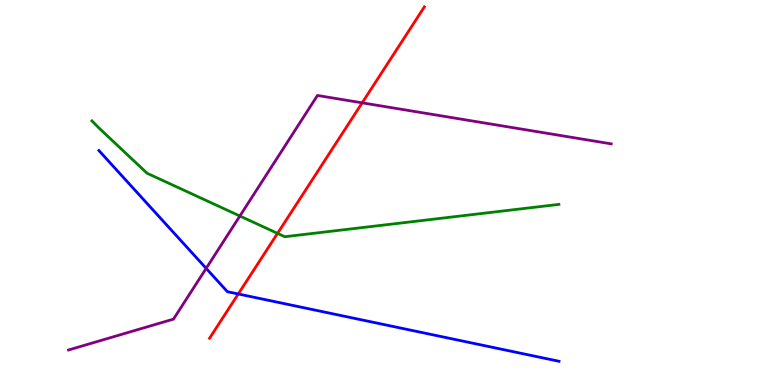[{'lines': ['blue', 'red'], 'intersections': [{'x': 3.07, 'y': 2.36}]}, {'lines': ['green', 'red'], 'intersections': [{'x': 3.58, 'y': 3.94}]}, {'lines': ['purple', 'red'], 'intersections': [{'x': 4.67, 'y': 7.33}]}, {'lines': ['blue', 'green'], 'intersections': []}, {'lines': ['blue', 'purple'], 'intersections': [{'x': 2.66, 'y': 3.03}]}, {'lines': ['green', 'purple'], 'intersections': [{'x': 3.1, 'y': 4.39}]}]